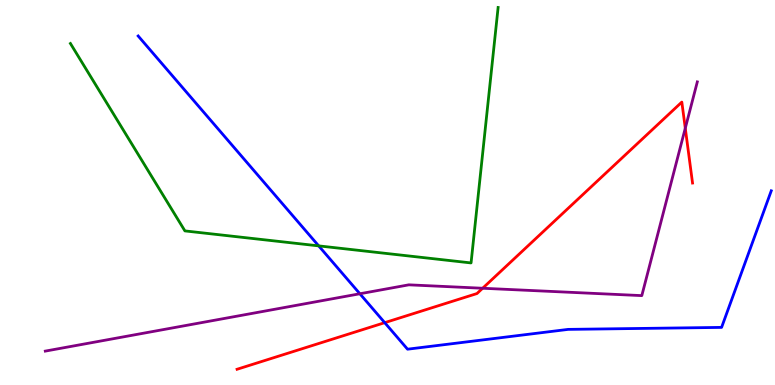[{'lines': ['blue', 'red'], 'intersections': [{'x': 4.96, 'y': 1.62}]}, {'lines': ['green', 'red'], 'intersections': []}, {'lines': ['purple', 'red'], 'intersections': [{'x': 6.23, 'y': 2.51}, {'x': 8.84, 'y': 6.67}]}, {'lines': ['blue', 'green'], 'intersections': [{'x': 4.11, 'y': 3.61}]}, {'lines': ['blue', 'purple'], 'intersections': [{'x': 4.64, 'y': 2.37}]}, {'lines': ['green', 'purple'], 'intersections': []}]